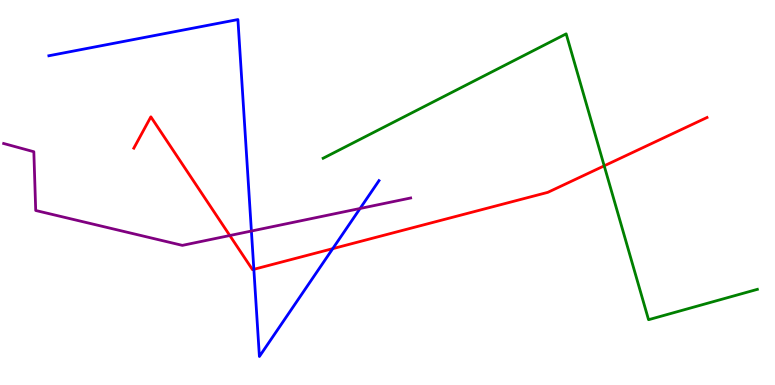[{'lines': ['blue', 'red'], 'intersections': [{'x': 3.28, 'y': 3.0}, {'x': 4.29, 'y': 3.54}]}, {'lines': ['green', 'red'], 'intersections': [{'x': 7.8, 'y': 5.69}]}, {'lines': ['purple', 'red'], 'intersections': [{'x': 2.97, 'y': 3.88}]}, {'lines': ['blue', 'green'], 'intersections': []}, {'lines': ['blue', 'purple'], 'intersections': [{'x': 3.24, 'y': 4.0}, {'x': 4.65, 'y': 4.58}]}, {'lines': ['green', 'purple'], 'intersections': []}]